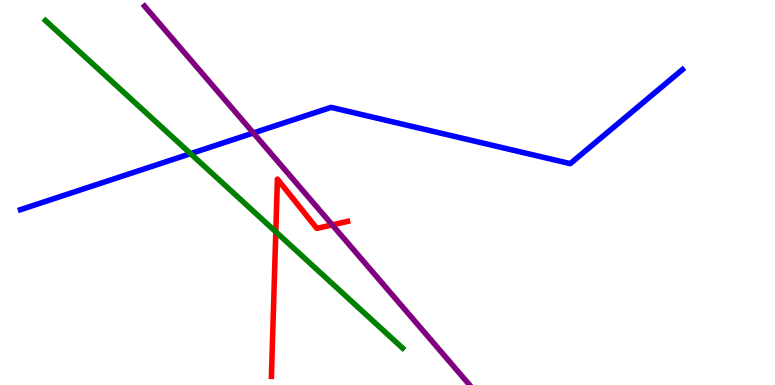[{'lines': ['blue', 'red'], 'intersections': []}, {'lines': ['green', 'red'], 'intersections': [{'x': 3.56, 'y': 3.98}]}, {'lines': ['purple', 'red'], 'intersections': [{'x': 4.29, 'y': 4.16}]}, {'lines': ['blue', 'green'], 'intersections': [{'x': 2.46, 'y': 6.01}]}, {'lines': ['blue', 'purple'], 'intersections': [{'x': 3.27, 'y': 6.55}]}, {'lines': ['green', 'purple'], 'intersections': []}]